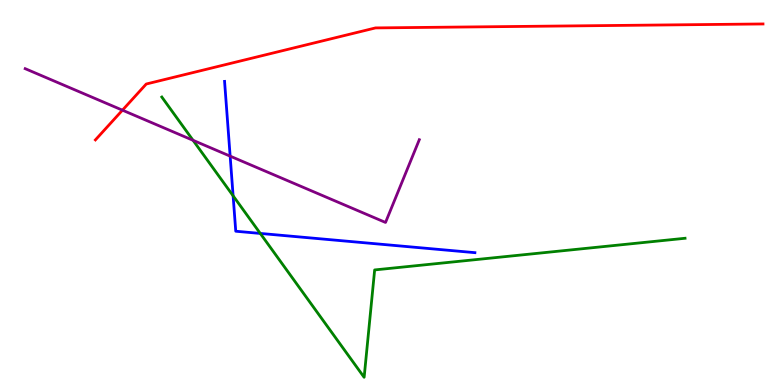[{'lines': ['blue', 'red'], 'intersections': []}, {'lines': ['green', 'red'], 'intersections': []}, {'lines': ['purple', 'red'], 'intersections': [{'x': 1.58, 'y': 7.14}]}, {'lines': ['blue', 'green'], 'intersections': [{'x': 3.01, 'y': 4.91}, {'x': 3.36, 'y': 3.94}]}, {'lines': ['blue', 'purple'], 'intersections': [{'x': 2.97, 'y': 5.94}]}, {'lines': ['green', 'purple'], 'intersections': [{'x': 2.49, 'y': 6.36}]}]